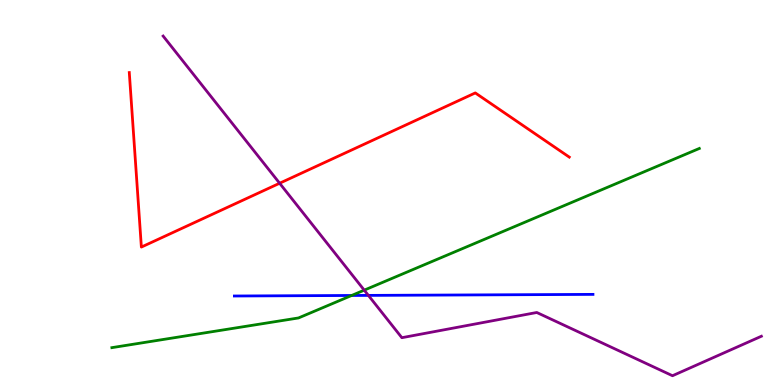[{'lines': ['blue', 'red'], 'intersections': []}, {'lines': ['green', 'red'], 'intersections': []}, {'lines': ['purple', 'red'], 'intersections': [{'x': 3.61, 'y': 5.24}]}, {'lines': ['blue', 'green'], 'intersections': [{'x': 4.54, 'y': 2.33}]}, {'lines': ['blue', 'purple'], 'intersections': [{'x': 4.75, 'y': 2.33}]}, {'lines': ['green', 'purple'], 'intersections': [{'x': 4.7, 'y': 2.46}]}]